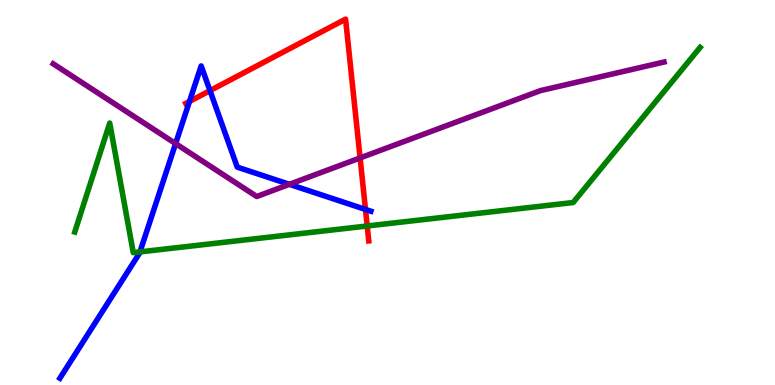[{'lines': ['blue', 'red'], 'intersections': [{'x': 2.44, 'y': 7.36}, {'x': 2.71, 'y': 7.65}, {'x': 4.72, 'y': 4.56}]}, {'lines': ['green', 'red'], 'intersections': [{'x': 4.74, 'y': 4.13}]}, {'lines': ['purple', 'red'], 'intersections': [{'x': 4.65, 'y': 5.9}]}, {'lines': ['blue', 'green'], 'intersections': [{'x': 1.81, 'y': 3.46}]}, {'lines': ['blue', 'purple'], 'intersections': [{'x': 2.27, 'y': 6.27}, {'x': 3.73, 'y': 5.21}]}, {'lines': ['green', 'purple'], 'intersections': []}]